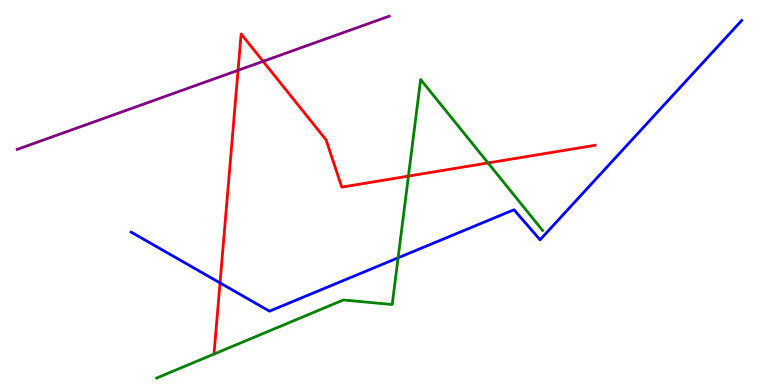[{'lines': ['blue', 'red'], 'intersections': [{'x': 2.84, 'y': 2.65}]}, {'lines': ['green', 'red'], 'intersections': [{'x': 5.27, 'y': 5.43}, {'x': 6.3, 'y': 5.77}]}, {'lines': ['purple', 'red'], 'intersections': [{'x': 3.07, 'y': 8.17}, {'x': 3.39, 'y': 8.41}]}, {'lines': ['blue', 'green'], 'intersections': [{'x': 5.14, 'y': 3.3}]}, {'lines': ['blue', 'purple'], 'intersections': []}, {'lines': ['green', 'purple'], 'intersections': []}]